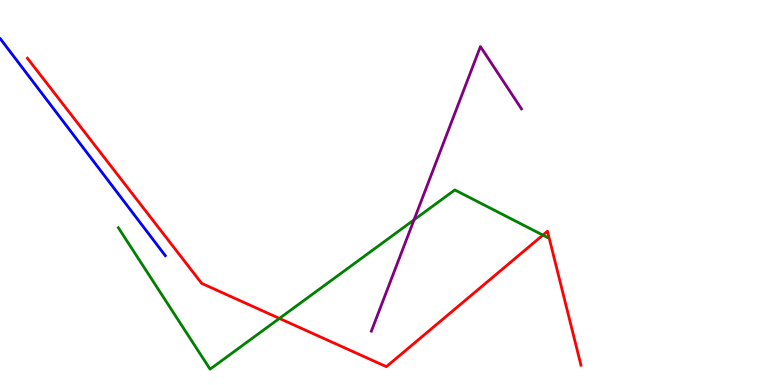[{'lines': ['blue', 'red'], 'intersections': []}, {'lines': ['green', 'red'], 'intersections': [{'x': 3.61, 'y': 1.73}, {'x': 7.0, 'y': 3.89}]}, {'lines': ['purple', 'red'], 'intersections': []}, {'lines': ['blue', 'green'], 'intersections': []}, {'lines': ['blue', 'purple'], 'intersections': []}, {'lines': ['green', 'purple'], 'intersections': [{'x': 5.34, 'y': 4.29}]}]